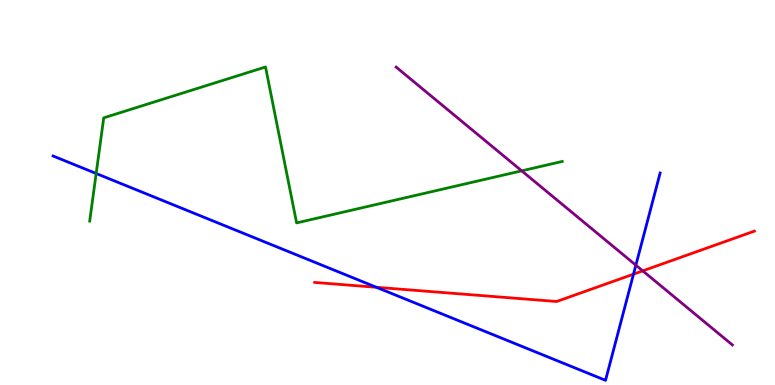[{'lines': ['blue', 'red'], 'intersections': [{'x': 4.86, 'y': 2.54}, {'x': 8.17, 'y': 2.88}]}, {'lines': ['green', 'red'], 'intersections': []}, {'lines': ['purple', 'red'], 'intersections': [{'x': 8.29, 'y': 2.96}]}, {'lines': ['blue', 'green'], 'intersections': [{'x': 1.24, 'y': 5.49}]}, {'lines': ['blue', 'purple'], 'intersections': [{'x': 8.2, 'y': 3.11}]}, {'lines': ['green', 'purple'], 'intersections': [{'x': 6.73, 'y': 5.56}]}]